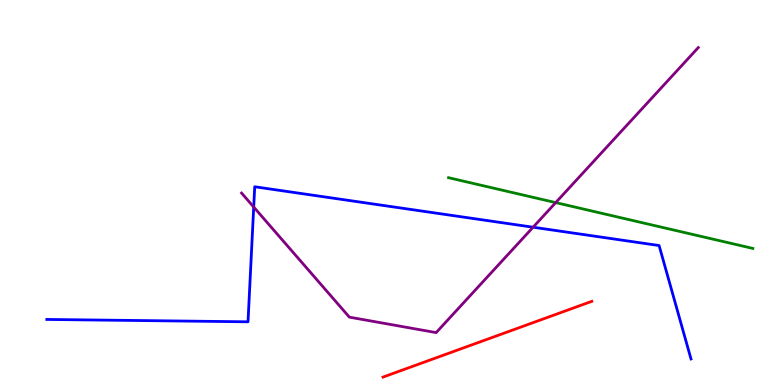[{'lines': ['blue', 'red'], 'intersections': []}, {'lines': ['green', 'red'], 'intersections': []}, {'lines': ['purple', 'red'], 'intersections': []}, {'lines': ['blue', 'green'], 'intersections': []}, {'lines': ['blue', 'purple'], 'intersections': [{'x': 3.27, 'y': 4.62}, {'x': 6.88, 'y': 4.1}]}, {'lines': ['green', 'purple'], 'intersections': [{'x': 7.17, 'y': 4.74}]}]